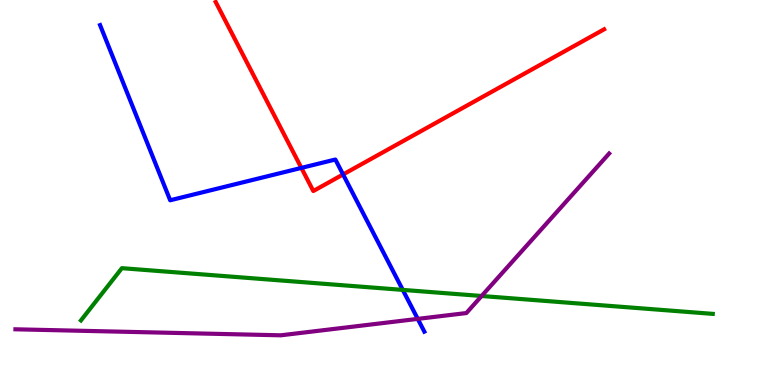[{'lines': ['blue', 'red'], 'intersections': [{'x': 3.89, 'y': 5.64}, {'x': 4.43, 'y': 5.47}]}, {'lines': ['green', 'red'], 'intersections': []}, {'lines': ['purple', 'red'], 'intersections': []}, {'lines': ['blue', 'green'], 'intersections': [{'x': 5.2, 'y': 2.47}]}, {'lines': ['blue', 'purple'], 'intersections': [{'x': 5.39, 'y': 1.72}]}, {'lines': ['green', 'purple'], 'intersections': [{'x': 6.21, 'y': 2.31}]}]